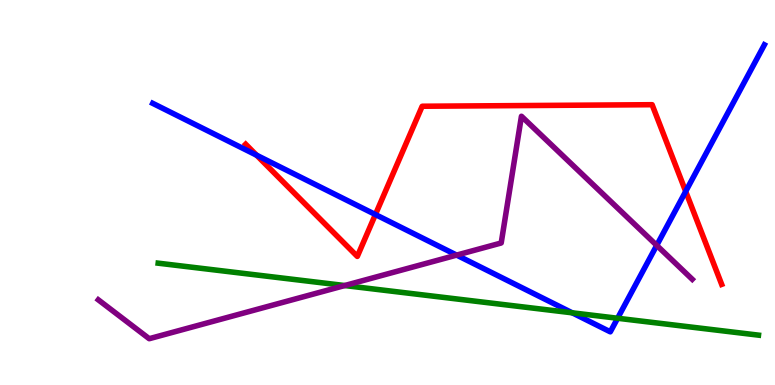[{'lines': ['blue', 'red'], 'intersections': [{'x': 3.31, 'y': 5.97}, {'x': 4.84, 'y': 4.43}, {'x': 8.85, 'y': 5.03}]}, {'lines': ['green', 'red'], 'intersections': []}, {'lines': ['purple', 'red'], 'intersections': []}, {'lines': ['blue', 'green'], 'intersections': [{'x': 7.38, 'y': 1.88}, {'x': 7.97, 'y': 1.73}]}, {'lines': ['blue', 'purple'], 'intersections': [{'x': 5.89, 'y': 3.37}, {'x': 8.47, 'y': 3.63}]}, {'lines': ['green', 'purple'], 'intersections': [{'x': 4.45, 'y': 2.58}]}]